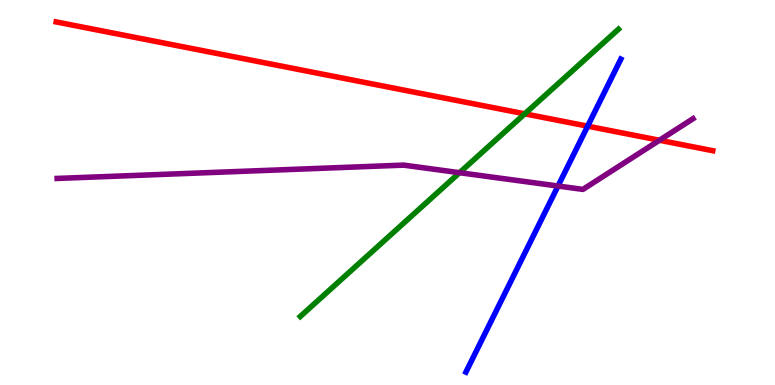[{'lines': ['blue', 'red'], 'intersections': [{'x': 7.58, 'y': 6.72}]}, {'lines': ['green', 'red'], 'intersections': [{'x': 6.77, 'y': 7.04}]}, {'lines': ['purple', 'red'], 'intersections': [{'x': 8.51, 'y': 6.36}]}, {'lines': ['blue', 'green'], 'intersections': []}, {'lines': ['blue', 'purple'], 'intersections': [{'x': 7.2, 'y': 5.17}]}, {'lines': ['green', 'purple'], 'intersections': [{'x': 5.93, 'y': 5.51}]}]